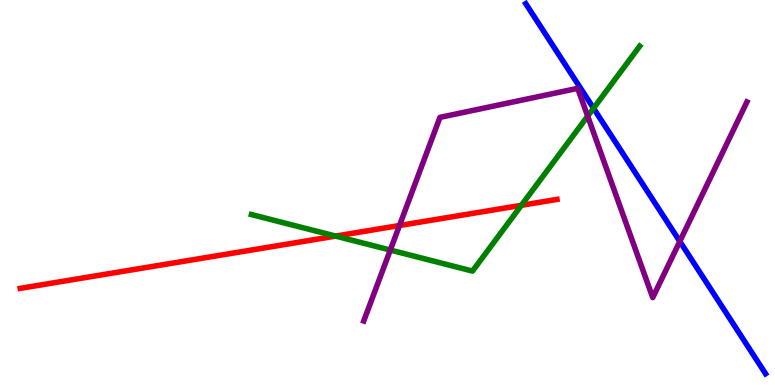[{'lines': ['blue', 'red'], 'intersections': []}, {'lines': ['green', 'red'], 'intersections': [{'x': 4.33, 'y': 3.87}, {'x': 6.73, 'y': 4.67}]}, {'lines': ['purple', 'red'], 'intersections': [{'x': 5.15, 'y': 4.14}]}, {'lines': ['blue', 'green'], 'intersections': [{'x': 7.66, 'y': 7.19}]}, {'lines': ['blue', 'purple'], 'intersections': [{'x': 8.77, 'y': 3.73}]}, {'lines': ['green', 'purple'], 'intersections': [{'x': 5.04, 'y': 3.5}, {'x': 7.58, 'y': 6.98}]}]